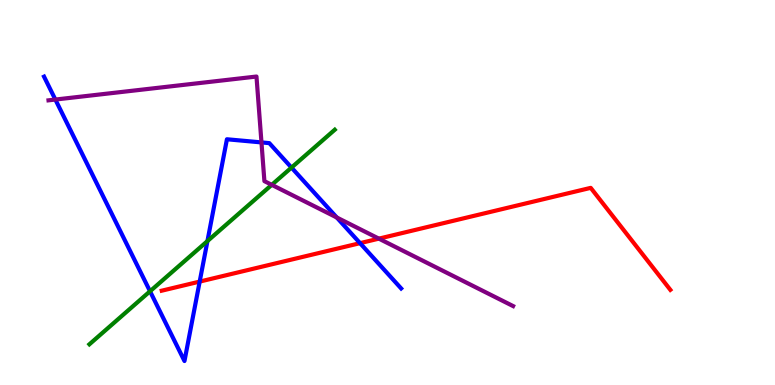[{'lines': ['blue', 'red'], 'intersections': [{'x': 2.58, 'y': 2.69}, {'x': 4.65, 'y': 3.68}]}, {'lines': ['green', 'red'], 'intersections': []}, {'lines': ['purple', 'red'], 'intersections': [{'x': 4.89, 'y': 3.8}]}, {'lines': ['blue', 'green'], 'intersections': [{'x': 1.94, 'y': 2.43}, {'x': 2.68, 'y': 3.74}, {'x': 3.76, 'y': 5.65}]}, {'lines': ['blue', 'purple'], 'intersections': [{'x': 0.714, 'y': 7.41}, {'x': 3.37, 'y': 6.3}, {'x': 4.35, 'y': 4.35}]}, {'lines': ['green', 'purple'], 'intersections': [{'x': 3.51, 'y': 5.2}]}]